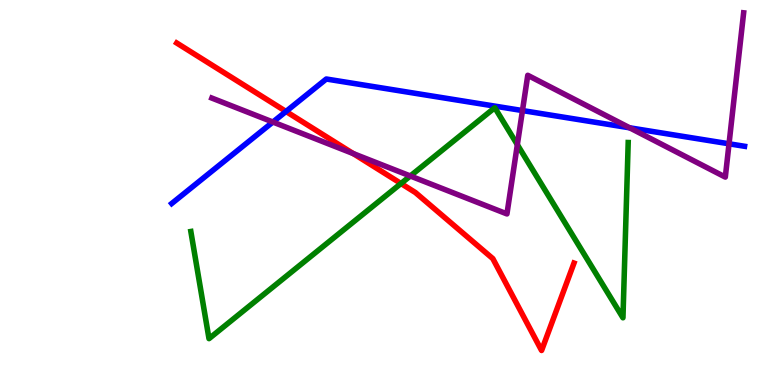[{'lines': ['blue', 'red'], 'intersections': [{'x': 3.69, 'y': 7.1}]}, {'lines': ['green', 'red'], 'intersections': [{'x': 5.17, 'y': 5.23}]}, {'lines': ['purple', 'red'], 'intersections': [{'x': 4.56, 'y': 6.01}]}, {'lines': ['blue', 'green'], 'intersections': []}, {'lines': ['blue', 'purple'], 'intersections': [{'x': 3.52, 'y': 6.83}, {'x': 6.74, 'y': 7.13}, {'x': 8.12, 'y': 6.68}, {'x': 9.41, 'y': 6.27}]}, {'lines': ['green', 'purple'], 'intersections': [{'x': 5.29, 'y': 5.43}, {'x': 6.68, 'y': 6.24}]}]